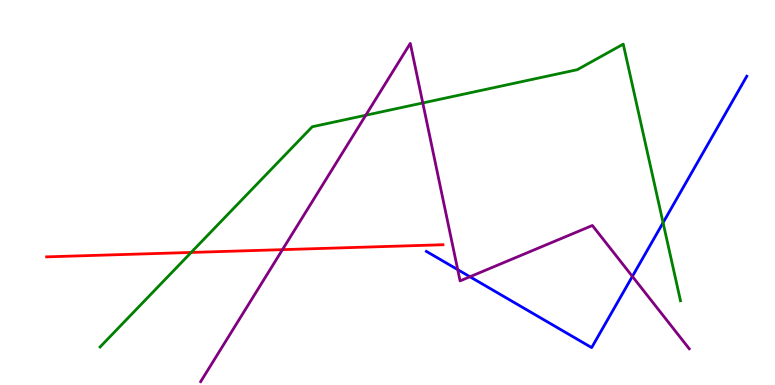[{'lines': ['blue', 'red'], 'intersections': []}, {'lines': ['green', 'red'], 'intersections': [{'x': 2.47, 'y': 3.44}]}, {'lines': ['purple', 'red'], 'intersections': [{'x': 3.64, 'y': 3.52}]}, {'lines': ['blue', 'green'], 'intersections': [{'x': 8.56, 'y': 4.22}]}, {'lines': ['blue', 'purple'], 'intersections': [{'x': 5.91, 'y': 3.0}, {'x': 6.06, 'y': 2.81}, {'x': 8.16, 'y': 2.82}]}, {'lines': ['green', 'purple'], 'intersections': [{'x': 4.72, 'y': 7.01}, {'x': 5.46, 'y': 7.33}]}]